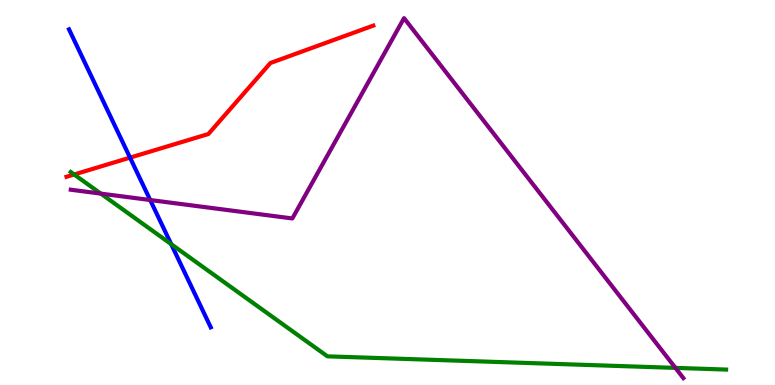[{'lines': ['blue', 'red'], 'intersections': [{'x': 1.68, 'y': 5.91}]}, {'lines': ['green', 'red'], 'intersections': [{'x': 0.957, 'y': 5.47}]}, {'lines': ['purple', 'red'], 'intersections': []}, {'lines': ['blue', 'green'], 'intersections': [{'x': 2.21, 'y': 3.66}]}, {'lines': ['blue', 'purple'], 'intersections': [{'x': 1.94, 'y': 4.8}]}, {'lines': ['green', 'purple'], 'intersections': [{'x': 1.3, 'y': 4.97}, {'x': 8.72, 'y': 0.445}]}]